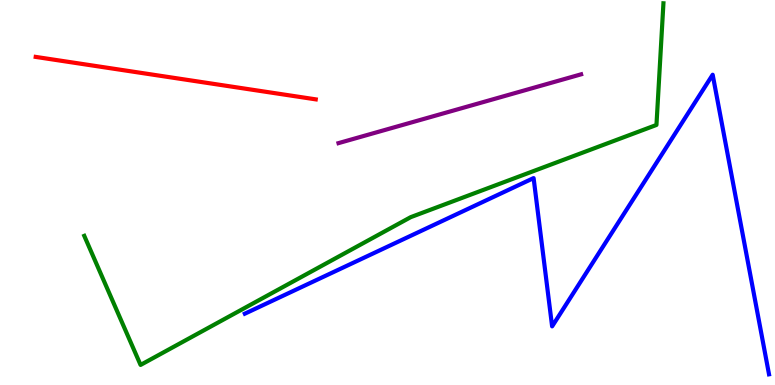[{'lines': ['blue', 'red'], 'intersections': []}, {'lines': ['green', 'red'], 'intersections': []}, {'lines': ['purple', 'red'], 'intersections': []}, {'lines': ['blue', 'green'], 'intersections': []}, {'lines': ['blue', 'purple'], 'intersections': []}, {'lines': ['green', 'purple'], 'intersections': []}]